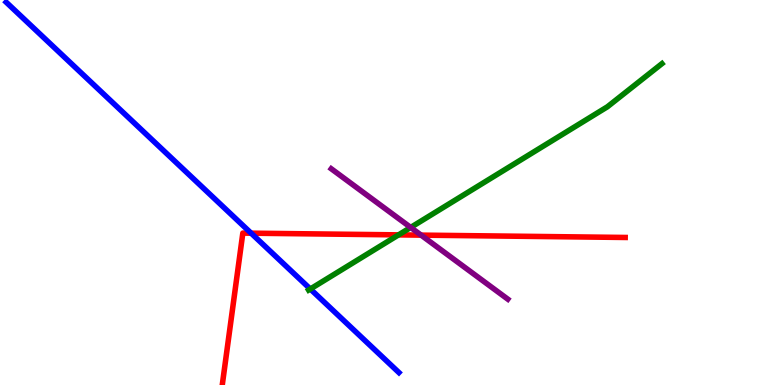[{'lines': ['blue', 'red'], 'intersections': [{'x': 3.24, 'y': 3.94}]}, {'lines': ['green', 'red'], 'intersections': [{'x': 5.14, 'y': 3.9}]}, {'lines': ['purple', 'red'], 'intersections': [{'x': 5.43, 'y': 3.89}]}, {'lines': ['blue', 'green'], 'intersections': [{'x': 4.0, 'y': 2.49}]}, {'lines': ['blue', 'purple'], 'intersections': []}, {'lines': ['green', 'purple'], 'intersections': [{'x': 5.3, 'y': 4.09}]}]